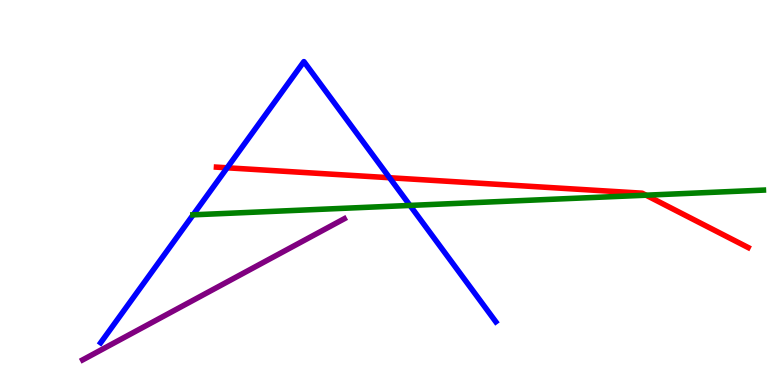[{'lines': ['blue', 'red'], 'intersections': [{'x': 2.93, 'y': 5.64}, {'x': 5.03, 'y': 5.38}]}, {'lines': ['green', 'red'], 'intersections': [{'x': 8.34, 'y': 4.93}]}, {'lines': ['purple', 'red'], 'intersections': []}, {'lines': ['blue', 'green'], 'intersections': [{'x': 2.49, 'y': 4.42}, {'x': 5.29, 'y': 4.66}]}, {'lines': ['blue', 'purple'], 'intersections': []}, {'lines': ['green', 'purple'], 'intersections': []}]